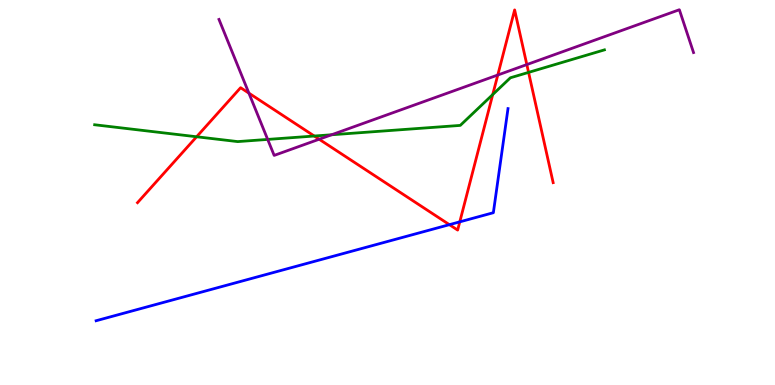[{'lines': ['blue', 'red'], 'intersections': [{'x': 5.8, 'y': 4.16}, {'x': 5.93, 'y': 4.24}]}, {'lines': ['green', 'red'], 'intersections': [{'x': 2.54, 'y': 6.45}, {'x': 4.06, 'y': 6.47}, {'x': 6.36, 'y': 7.54}, {'x': 6.82, 'y': 8.12}]}, {'lines': ['purple', 'red'], 'intersections': [{'x': 3.21, 'y': 7.58}, {'x': 4.12, 'y': 6.38}, {'x': 6.42, 'y': 8.05}, {'x': 6.8, 'y': 8.32}]}, {'lines': ['blue', 'green'], 'intersections': []}, {'lines': ['blue', 'purple'], 'intersections': []}, {'lines': ['green', 'purple'], 'intersections': [{'x': 3.45, 'y': 6.38}, {'x': 4.28, 'y': 6.5}]}]